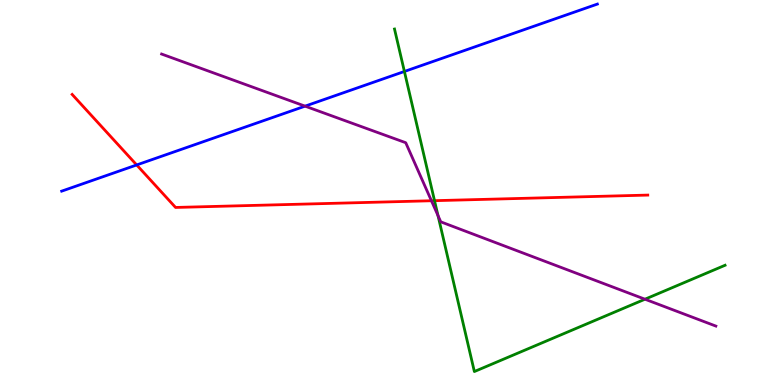[{'lines': ['blue', 'red'], 'intersections': [{'x': 1.76, 'y': 5.72}]}, {'lines': ['green', 'red'], 'intersections': [{'x': 5.61, 'y': 4.79}]}, {'lines': ['purple', 'red'], 'intersections': [{'x': 5.57, 'y': 4.79}]}, {'lines': ['blue', 'green'], 'intersections': [{'x': 5.22, 'y': 8.14}]}, {'lines': ['blue', 'purple'], 'intersections': [{'x': 3.94, 'y': 7.24}]}, {'lines': ['green', 'purple'], 'intersections': [{'x': 5.65, 'y': 4.4}, {'x': 8.32, 'y': 2.23}]}]